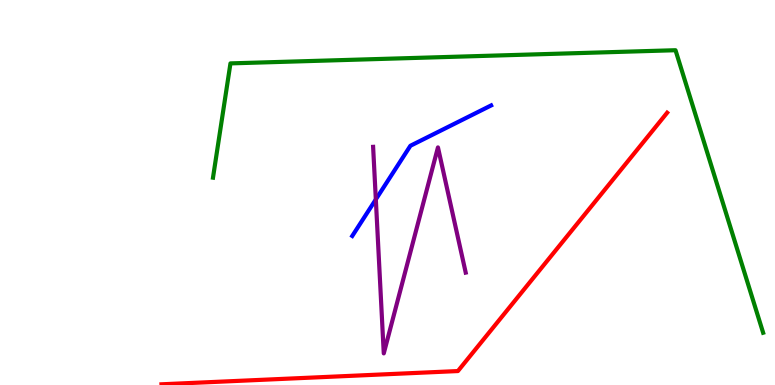[{'lines': ['blue', 'red'], 'intersections': []}, {'lines': ['green', 'red'], 'intersections': []}, {'lines': ['purple', 'red'], 'intersections': []}, {'lines': ['blue', 'green'], 'intersections': []}, {'lines': ['blue', 'purple'], 'intersections': [{'x': 4.85, 'y': 4.82}]}, {'lines': ['green', 'purple'], 'intersections': []}]